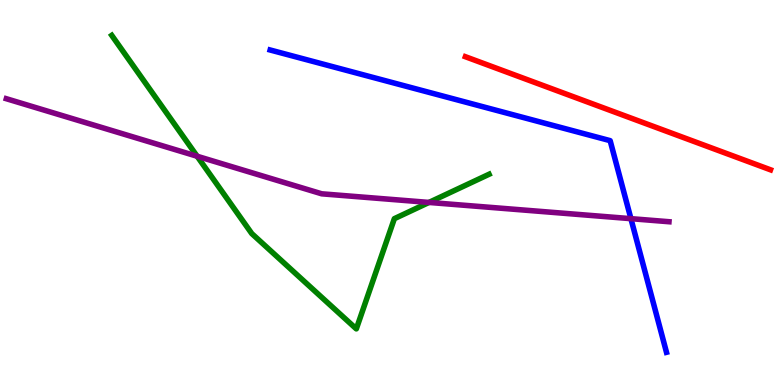[{'lines': ['blue', 'red'], 'intersections': []}, {'lines': ['green', 'red'], 'intersections': []}, {'lines': ['purple', 'red'], 'intersections': []}, {'lines': ['blue', 'green'], 'intersections': []}, {'lines': ['blue', 'purple'], 'intersections': [{'x': 8.14, 'y': 4.32}]}, {'lines': ['green', 'purple'], 'intersections': [{'x': 2.54, 'y': 5.94}, {'x': 5.54, 'y': 4.74}]}]